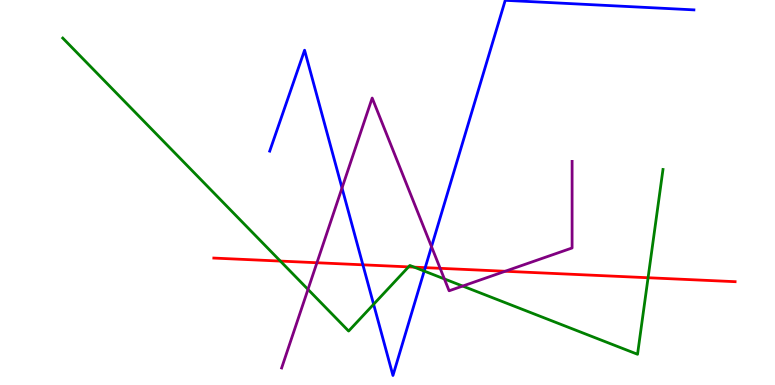[{'lines': ['blue', 'red'], 'intersections': [{'x': 4.68, 'y': 3.12}, {'x': 5.49, 'y': 3.05}]}, {'lines': ['green', 'red'], 'intersections': [{'x': 3.62, 'y': 3.22}, {'x': 5.27, 'y': 3.07}, {'x': 5.34, 'y': 3.06}, {'x': 8.36, 'y': 2.79}]}, {'lines': ['purple', 'red'], 'intersections': [{'x': 4.09, 'y': 3.18}, {'x': 5.68, 'y': 3.03}, {'x': 6.52, 'y': 2.95}]}, {'lines': ['blue', 'green'], 'intersections': [{'x': 4.82, 'y': 2.1}, {'x': 5.47, 'y': 2.96}]}, {'lines': ['blue', 'purple'], 'intersections': [{'x': 4.41, 'y': 5.12}, {'x': 5.57, 'y': 3.59}]}, {'lines': ['green', 'purple'], 'intersections': [{'x': 3.97, 'y': 2.48}, {'x': 5.73, 'y': 2.75}, {'x': 5.97, 'y': 2.57}]}]